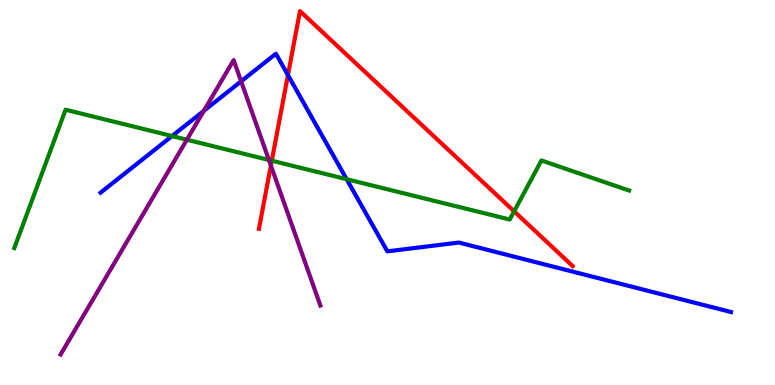[{'lines': ['blue', 'red'], 'intersections': [{'x': 3.72, 'y': 8.05}]}, {'lines': ['green', 'red'], 'intersections': [{'x': 3.51, 'y': 5.83}, {'x': 6.63, 'y': 4.51}]}, {'lines': ['purple', 'red'], 'intersections': [{'x': 3.5, 'y': 5.7}]}, {'lines': ['blue', 'green'], 'intersections': [{'x': 2.22, 'y': 6.47}, {'x': 4.47, 'y': 5.35}]}, {'lines': ['blue', 'purple'], 'intersections': [{'x': 2.63, 'y': 7.12}, {'x': 3.11, 'y': 7.89}]}, {'lines': ['green', 'purple'], 'intersections': [{'x': 2.41, 'y': 6.37}, {'x': 3.47, 'y': 5.84}]}]